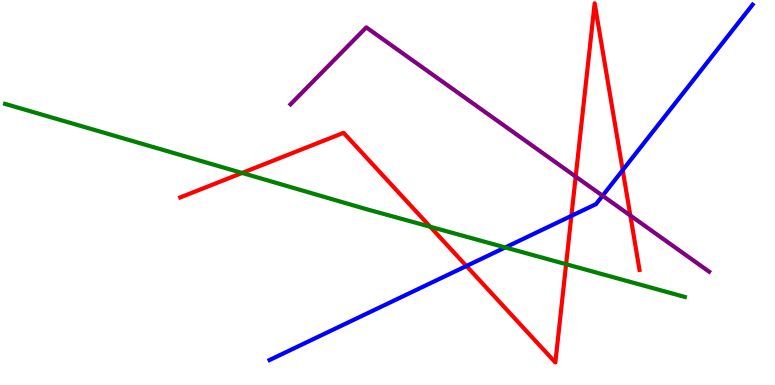[{'lines': ['blue', 'red'], 'intersections': [{'x': 6.02, 'y': 3.09}, {'x': 7.37, 'y': 4.39}, {'x': 8.03, 'y': 5.58}]}, {'lines': ['green', 'red'], 'intersections': [{'x': 3.12, 'y': 5.51}, {'x': 5.55, 'y': 4.11}, {'x': 7.3, 'y': 3.14}]}, {'lines': ['purple', 'red'], 'intersections': [{'x': 7.43, 'y': 5.41}, {'x': 8.13, 'y': 4.4}]}, {'lines': ['blue', 'green'], 'intersections': [{'x': 6.52, 'y': 3.57}]}, {'lines': ['blue', 'purple'], 'intersections': [{'x': 7.78, 'y': 4.92}]}, {'lines': ['green', 'purple'], 'intersections': []}]